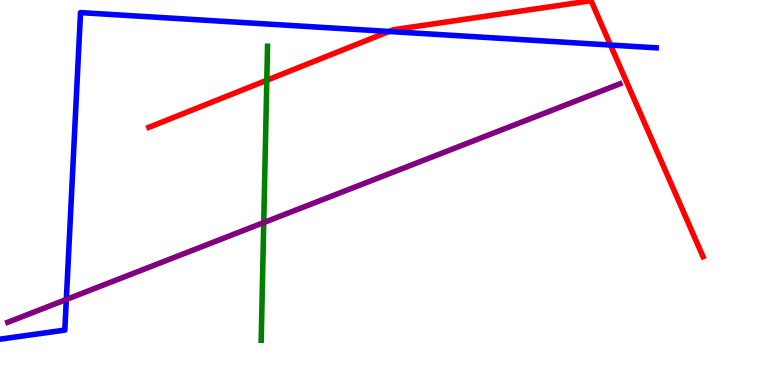[{'lines': ['blue', 'red'], 'intersections': [{'x': 5.02, 'y': 9.18}, {'x': 7.88, 'y': 8.83}]}, {'lines': ['green', 'red'], 'intersections': [{'x': 3.44, 'y': 7.92}]}, {'lines': ['purple', 'red'], 'intersections': []}, {'lines': ['blue', 'green'], 'intersections': []}, {'lines': ['blue', 'purple'], 'intersections': [{'x': 0.856, 'y': 2.22}]}, {'lines': ['green', 'purple'], 'intersections': [{'x': 3.4, 'y': 4.22}]}]